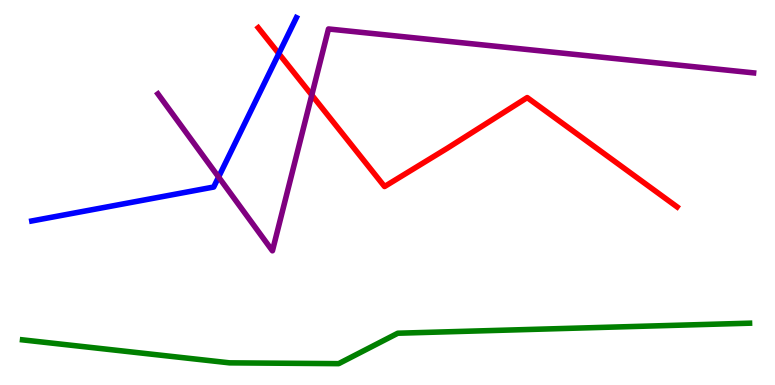[{'lines': ['blue', 'red'], 'intersections': [{'x': 3.6, 'y': 8.61}]}, {'lines': ['green', 'red'], 'intersections': []}, {'lines': ['purple', 'red'], 'intersections': [{'x': 4.02, 'y': 7.53}]}, {'lines': ['blue', 'green'], 'intersections': []}, {'lines': ['blue', 'purple'], 'intersections': [{'x': 2.82, 'y': 5.4}]}, {'lines': ['green', 'purple'], 'intersections': []}]